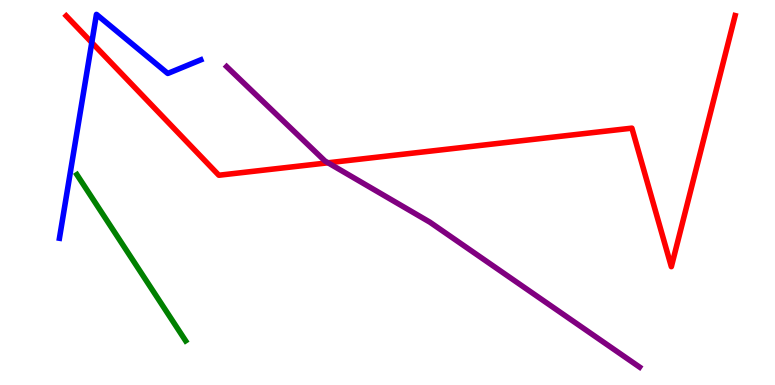[{'lines': ['blue', 'red'], 'intersections': [{'x': 1.18, 'y': 8.89}]}, {'lines': ['green', 'red'], 'intersections': []}, {'lines': ['purple', 'red'], 'intersections': [{'x': 4.23, 'y': 5.77}]}, {'lines': ['blue', 'green'], 'intersections': []}, {'lines': ['blue', 'purple'], 'intersections': []}, {'lines': ['green', 'purple'], 'intersections': []}]